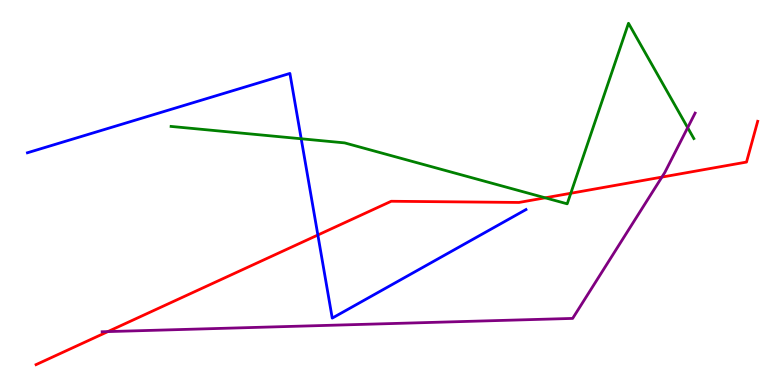[{'lines': ['blue', 'red'], 'intersections': [{'x': 4.1, 'y': 3.9}]}, {'lines': ['green', 'red'], 'intersections': [{'x': 7.03, 'y': 4.86}, {'x': 7.37, 'y': 4.98}]}, {'lines': ['purple', 'red'], 'intersections': [{'x': 1.39, 'y': 1.39}, {'x': 8.54, 'y': 5.4}]}, {'lines': ['blue', 'green'], 'intersections': [{'x': 3.89, 'y': 6.4}]}, {'lines': ['blue', 'purple'], 'intersections': []}, {'lines': ['green', 'purple'], 'intersections': [{'x': 8.87, 'y': 6.68}]}]